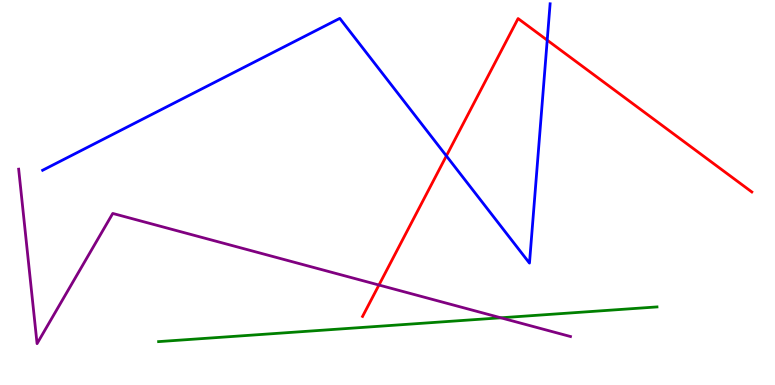[{'lines': ['blue', 'red'], 'intersections': [{'x': 5.76, 'y': 5.95}, {'x': 7.06, 'y': 8.96}]}, {'lines': ['green', 'red'], 'intersections': []}, {'lines': ['purple', 'red'], 'intersections': [{'x': 4.89, 'y': 2.6}]}, {'lines': ['blue', 'green'], 'intersections': []}, {'lines': ['blue', 'purple'], 'intersections': []}, {'lines': ['green', 'purple'], 'intersections': [{'x': 6.46, 'y': 1.75}]}]